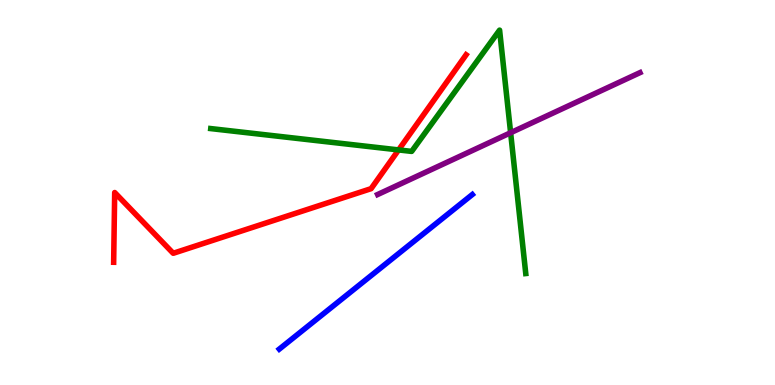[{'lines': ['blue', 'red'], 'intersections': []}, {'lines': ['green', 'red'], 'intersections': [{'x': 5.14, 'y': 6.11}]}, {'lines': ['purple', 'red'], 'intersections': []}, {'lines': ['blue', 'green'], 'intersections': []}, {'lines': ['blue', 'purple'], 'intersections': []}, {'lines': ['green', 'purple'], 'intersections': [{'x': 6.59, 'y': 6.55}]}]